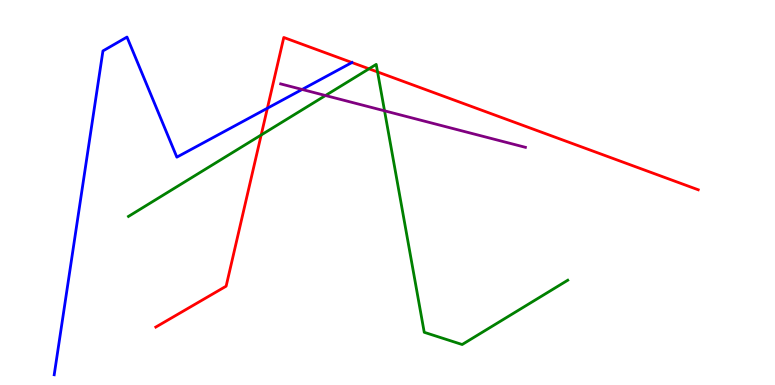[{'lines': ['blue', 'red'], 'intersections': [{'x': 3.45, 'y': 7.19}, {'x': 4.54, 'y': 8.38}]}, {'lines': ['green', 'red'], 'intersections': [{'x': 3.37, 'y': 6.49}, {'x': 4.76, 'y': 8.21}, {'x': 4.87, 'y': 8.13}]}, {'lines': ['purple', 'red'], 'intersections': []}, {'lines': ['blue', 'green'], 'intersections': []}, {'lines': ['blue', 'purple'], 'intersections': [{'x': 3.9, 'y': 7.68}]}, {'lines': ['green', 'purple'], 'intersections': [{'x': 4.2, 'y': 7.52}, {'x': 4.96, 'y': 7.12}]}]